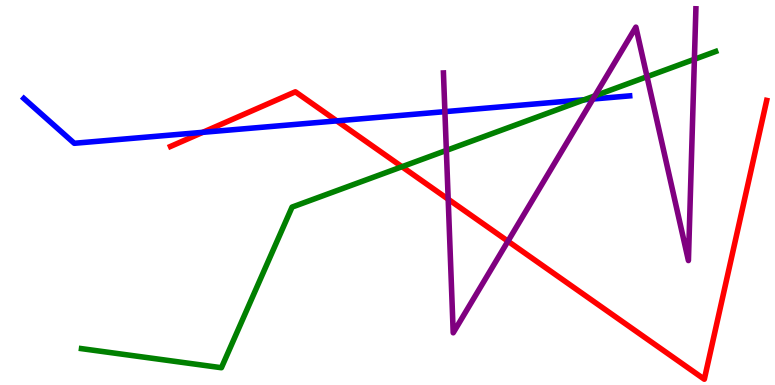[{'lines': ['blue', 'red'], 'intersections': [{'x': 2.62, 'y': 6.56}, {'x': 4.35, 'y': 6.86}]}, {'lines': ['green', 'red'], 'intersections': [{'x': 5.19, 'y': 5.67}]}, {'lines': ['purple', 'red'], 'intersections': [{'x': 5.78, 'y': 4.83}, {'x': 6.55, 'y': 3.73}]}, {'lines': ['blue', 'green'], 'intersections': [{'x': 7.54, 'y': 7.41}]}, {'lines': ['blue', 'purple'], 'intersections': [{'x': 5.74, 'y': 7.1}, {'x': 7.65, 'y': 7.43}]}, {'lines': ['green', 'purple'], 'intersections': [{'x': 5.76, 'y': 6.09}, {'x': 7.67, 'y': 7.51}, {'x': 8.35, 'y': 8.01}, {'x': 8.96, 'y': 8.46}]}]